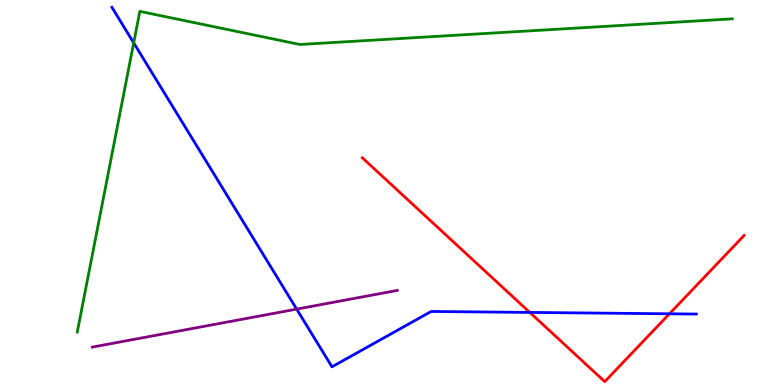[{'lines': ['blue', 'red'], 'intersections': [{'x': 6.84, 'y': 1.89}, {'x': 8.64, 'y': 1.85}]}, {'lines': ['green', 'red'], 'intersections': []}, {'lines': ['purple', 'red'], 'intersections': []}, {'lines': ['blue', 'green'], 'intersections': [{'x': 1.73, 'y': 8.89}]}, {'lines': ['blue', 'purple'], 'intersections': [{'x': 3.83, 'y': 1.97}]}, {'lines': ['green', 'purple'], 'intersections': []}]